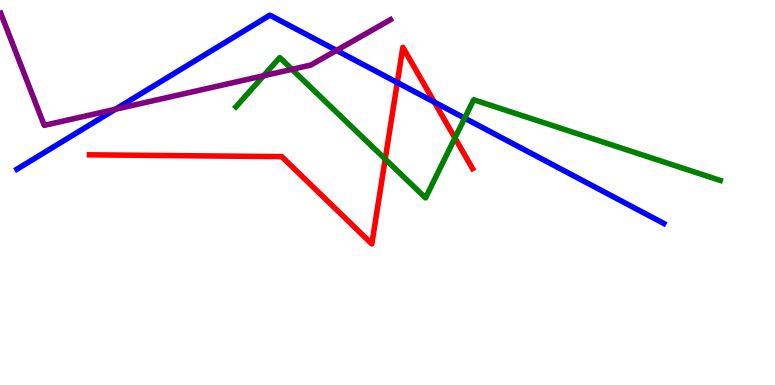[{'lines': ['blue', 'red'], 'intersections': [{'x': 5.13, 'y': 7.86}, {'x': 5.6, 'y': 7.35}]}, {'lines': ['green', 'red'], 'intersections': [{'x': 4.97, 'y': 5.87}, {'x': 5.87, 'y': 6.42}]}, {'lines': ['purple', 'red'], 'intersections': []}, {'lines': ['blue', 'green'], 'intersections': [{'x': 6.0, 'y': 6.93}]}, {'lines': ['blue', 'purple'], 'intersections': [{'x': 1.49, 'y': 7.16}, {'x': 4.34, 'y': 8.69}]}, {'lines': ['green', 'purple'], 'intersections': [{'x': 3.4, 'y': 8.03}, {'x': 3.77, 'y': 8.2}]}]